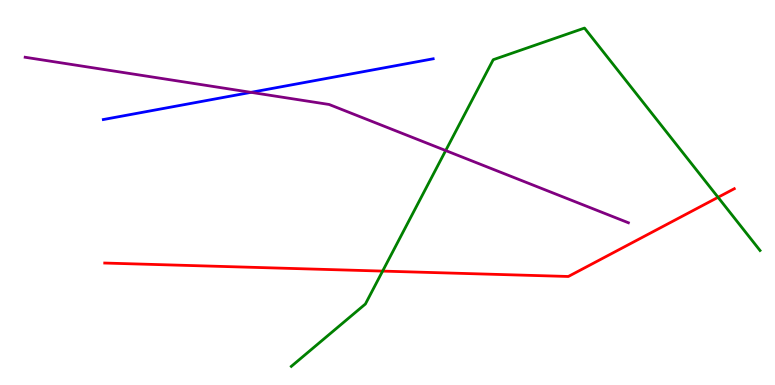[{'lines': ['blue', 'red'], 'intersections': []}, {'lines': ['green', 'red'], 'intersections': [{'x': 4.94, 'y': 2.96}, {'x': 9.27, 'y': 4.88}]}, {'lines': ['purple', 'red'], 'intersections': []}, {'lines': ['blue', 'green'], 'intersections': []}, {'lines': ['blue', 'purple'], 'intersections': [{'x': 3.24, 'y': 7.6}]}, {'lines': ['green', 'purple'], 'intersections': [{'x': 5.75, 'y': 6.09}]}]